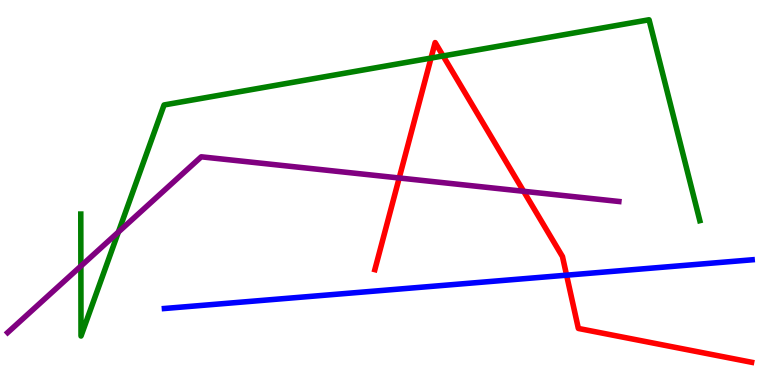[{'lines': ['blue', 'red'], 'intersections': [{'x': 7.31, 'y': 2.85}]}, {'lines': ['green', 'red'], 'intersections': [{'x': 5.56, 'y': 8.49}, {'x': 5.72, 'y': 8.55}]}, {'lines': ['purple', 'red'], 'intersections': [{'x': 5.15, 'y': 5.38}, {'x': 6.76, 'y': 5.03}]}, {'lines': ['blue', 'green'], 'intersections': []}, {'lines': ['blue', 'purple'], 'intersections': []}, {'lines': ['green', 'purple'], 'intersections': [{'x': 1.04, 'y': 3.09}, {'x': 1.53, 'y': 3.97}]}]